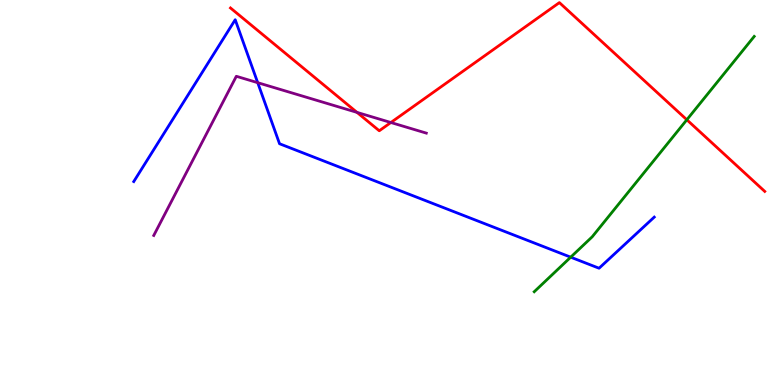[{'lines': ['blue', 'red'], 'intersections': []}, {'lines': ['green', 'red'], 'intersections': [{'x': 8.86, 'y': 6.89}]}, {'lines': ['purple', 'red'], 'intersections': [{'x': 4.61, 'y': 7.08}, {'x': 5.04, 'y': 6.82}]}, {'lines': ['blue', 'green'], 'intersections': [{'x': 7.36, 'y': 3.32}]}, {'lines': ['blue', 'purple'], 'intersections': [{'x': 3.33, 'y': 7.85}]}, {'lines': ['green', 'purple'], 'intersections': []}]